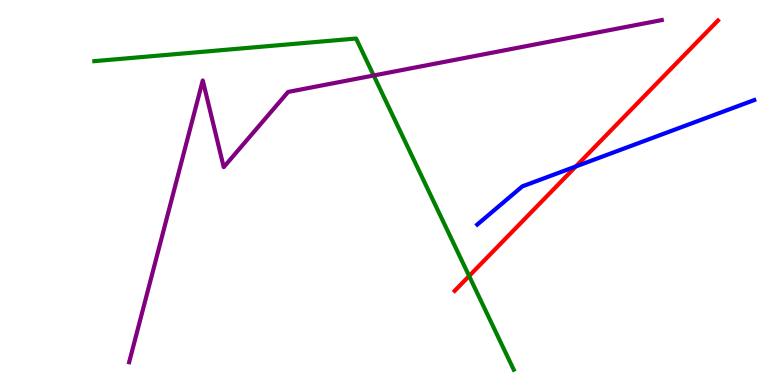[{'lines': ['blue', 'red'], 'intersections': [{'x': 7.43, 'y': 5.68}]}, {'lines': ['green', 'red'], 'intersections': [{'x': 6.05, 'y': 2.83}]}, {'lines': ['purple', 'red'], 'intersections': []}, {'lines': ['blue', 'green'], 'intersections': []}, {'lines': ['blue', 'purple'], 'intersections': []}, {'lines': ['green', 'purple'], 'intersections': [{'x': 4.82, 'y': 8.04}]}]